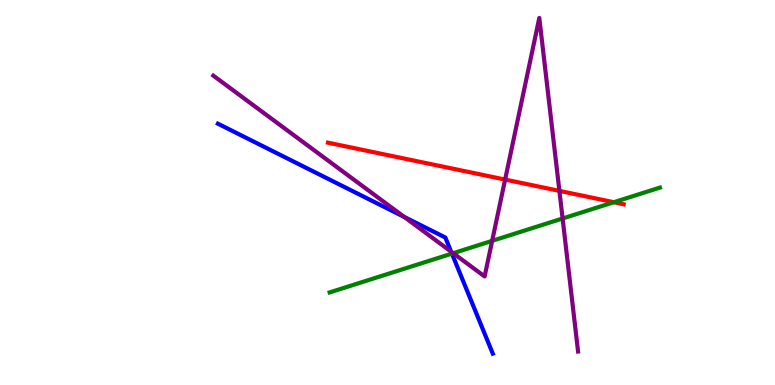[{'lines': ['blue', 'red'], 'intersections': []}, {'lines': ['green', 'red'], 'intersections': [{'x': 7.92, 'y': 4.75}]}, {'lines': ['purple', 'red'], 'intersections': [{'x': 6.52, 'y': 5.34}, {'x': 7.22, 'y': 5.04}]}, {'lines': ['blue', 'green'], 'intersections': [{'x': 5.83, 'y': 3.41}]}, {'lines': ['blue', 'purple'], 'intersections': [{'x': 5.22, 'y': 4.36}, {'x': 5.82, 'y': 3.46}]}, {'lines': ['green', 'purple'], 'intersections': [{'x': 5.85, 'y': 3.42}, {'x': 6.35, 'y': 3.74}, {'x': 7.26, 'y': 4.33}]}]